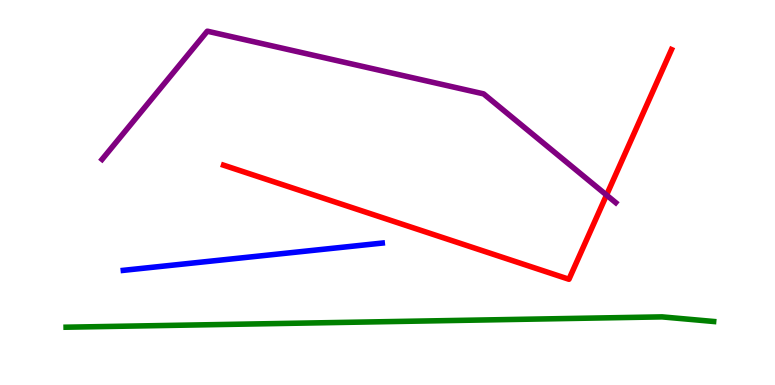[{'lines': ['blue', 'red'], 'intersections': []}, {'lines': ['green', 'red'], 'intersections': []}, {'lines': ['purple', 'red'], 'intersections': [{'x': 7.83, 'y': 4.93}]}, {'lines': ['blue', 'green'], 'intersections': []}, {'lines': ['blue', 'purple'], 'intersections': []}, {'lines': ['green', 'purple'], 'intersections': []}]